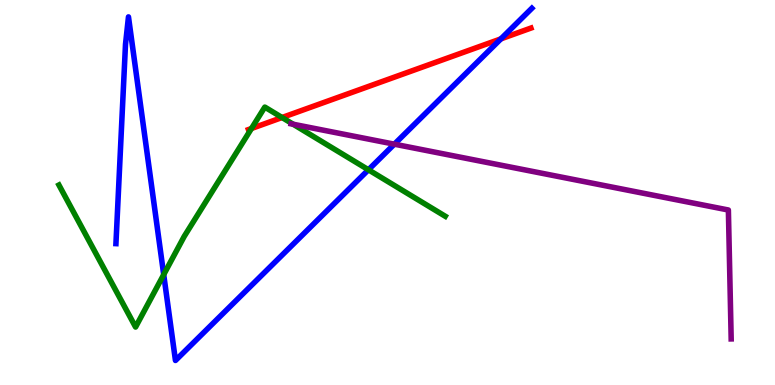[{'lines': ['blue', 'red'], 'intersections': [{'x': 6.46, 'y': 8.99}]}, {'lines': ['green', 'red'], 'intersections': [{'x': 3.24, 'y': 6.66}, {'x': 3.64, 'y': 6.95}]}, {'lines': ['purple', 'red'], 'intersections': []}, {'lines': ['blue', 'green'], 'intersections': [{'x': 2.11, 'y': 2.87}, {'x': 4.75, 'y': 5.59}]}, {'lines': ['blue', 'purple'], 'intersections': [{'x': 5.09, 'y': 6.26}]}, {'lines': ['green', 'purple'], 'intersections': [{'x': 3.78, 'y': 6.77}]}]